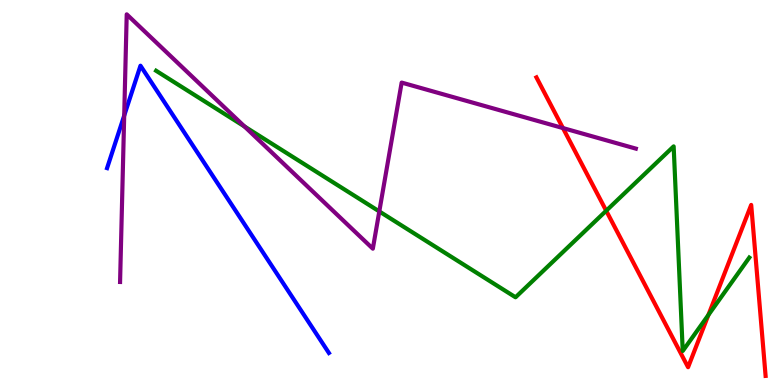[{'lines': ['blue', 'red'], 'intersections': []}, {'lines': ['green', 'red'], 'intersections': [{'x': 7.82, 'y': 4.53}, {'x': 9.14, 'y': 1.82}]}, {'lines': ['purple', 'red'], 'intersections': [{'x': 7.26, 'y': 6.67}]}, {'lines': ['blue', 'green'], 'intersections': []}, {'lines': ['blue', 'purple'], 'intersections': [{'x': 1.6, 'y': 7.0}]}, {'lines': ['green', 'purple'], 'intersections': [{'x': 3.15, 'y': 6.72}, {'x': 4.89, 'y': 4.51}]}]